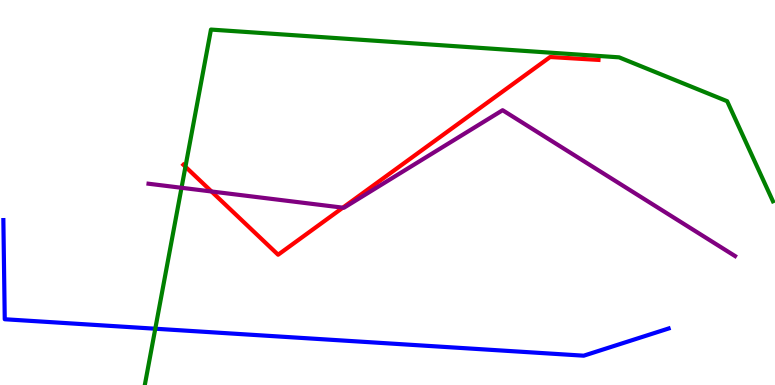[{'lines': ['blue', 'red'], 'intersections': []}, {'lines': ['green', 'red'], 'intersections': [{'x': 2.39, 'y': 5.67}]}, {'lines': ['purple', 'red'], 'intersections': [{'x': 2.73, 'y': 5.03}, {'x': 4.42, 'y': 4.61}]}, {'lines': ['blue', 'green'], 'intersections': [{'x': 2.0, 'y': 1.46}]}, {'lines': ['blue', 'purple'], 'intersections': []}, {'lines': ['green', 'purple'], 'intersections': [{'x': 2.34, 'y': 5.12}]}]